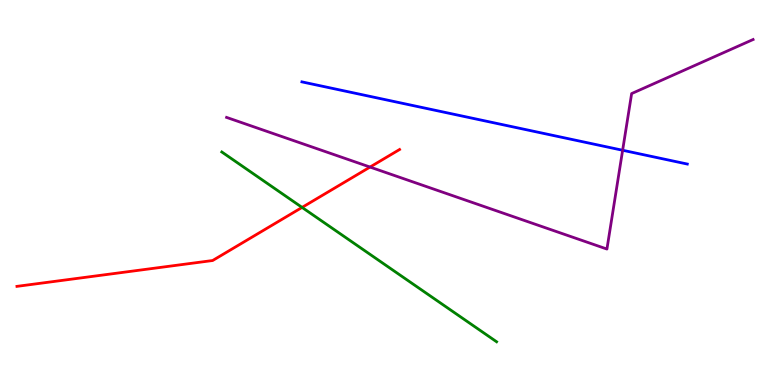[{'lines': ['blue', 'red'], 'intersections': []}, {'lines': ['green', 'red'], 'intersections': [{'x': 3.9, 'y': 4.61}]}, {'lines': ['purple', 'red'], 'intersections': [{'x': 4.77, 'y': 5.66}]}, {'lines': ['blue', 'green'], 'intersections': []}, {'lines': ['blue', 'purple'], 'intersections': [{'x': 8.03, 'y': 6.1}]}, {'lines': ['green', 'purple'], 'intersections': []}]